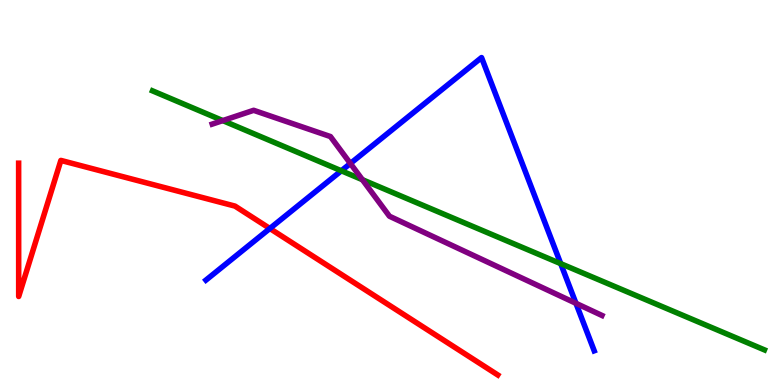[{'lines': ['blue', 'red'], 'intersections': [{'x': 3.48, 'y': 4.07}]}, {'lines': ['green', 'red'], 'intersections': []}, {'lines': ['purple', 'red'], 'intersections': []}, {'lines': ['blue', 'green'], 'intersections': [{'x': 4.4, 'y': 5.56}, {'x': 7.24, 'y': 3.15}]}, {'lines': ['blue', 'purple'], 'intersections': [{'x': 4.52, 'y': 5.75}, {'x': 7.43, 'y': 2.12}]}, {'lines': ['green', 'purple'], 'intersections': [{'x': 2.87, 'y': 6.87}, {'x': 4.68, 'y': 5.33}]}]